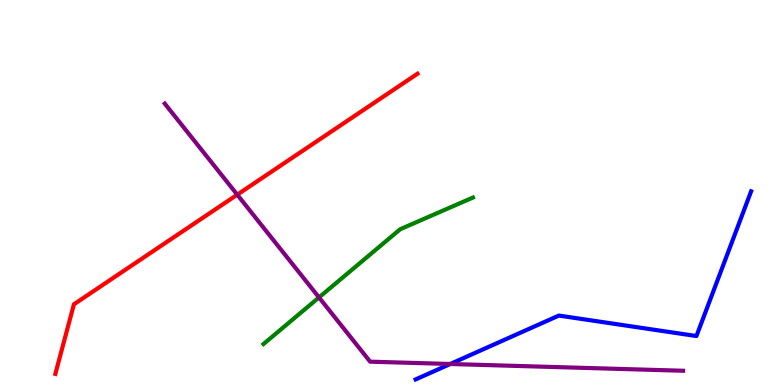[{'lines': ['blue', 'red'], 'intersections': []}, {'lines': ['green', 'red'], 'intersections': []}, {'lines': ['purple', 'red'], 'intersections': [{'x': 3.06, 'y': 4.94}]}, {'lines': ['blue', 'green'], 'intersections': []}, {'lines': ['blue', 'purple'], 'intersections': [{'x': 5.81, 'y': 0.546}]}, {'lines': ['green', 'purple'], 'intersections': [{'x': 4.12, 'y': 2.27}]}]